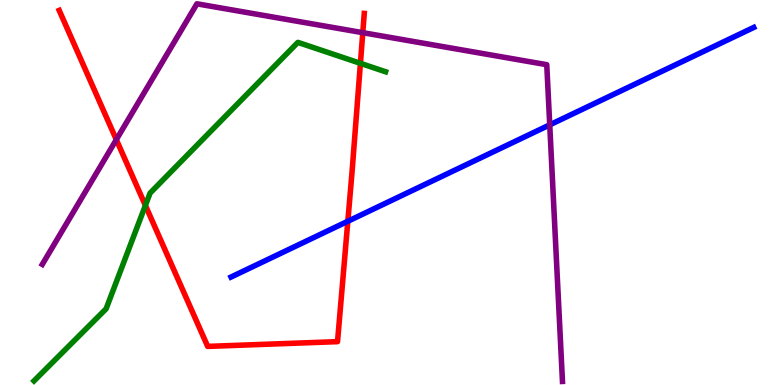[{'lines': ['blue', 'red'], 'intersections': [{'x': 4.49, 'y': 4.25}]}, {'lines': ['green', 'red'], 'intersections': [{'x': 1.88, 'y': 4.66}, {'x': 4.65, 'y': 8.36}]}, {'lines': ['purple', 'red'], 'intersections': [{'x': 1.5, 'y': 6.37}, {'x': 4.68, 'y': 9.15}]}, {'lines': ['blue', 'green'], 'intersections': []}, {'lines': ['blue', 'purple'], 'intersections': [{'x': 7.09, 'y': 6.76}]}, {'lines': ['green', 'purple'], 'intersections': []}]